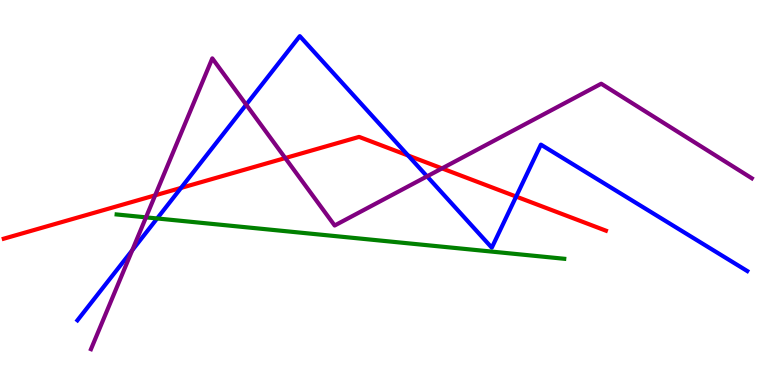[{'lines': ['blue', 'red'], 'intersections': [{'x': 2.34, 'y': 5.12}, {'x': 5.27, 'y': 5.96}, {'x': 6.66, 'y': 4.89}]}, {'lines': ['green', 'red'], 'intersections': []}, {'lines': ['purple', 'red'], 'intersections': [{'x': 2.0, 'y': 4.93}, {'x': 3.68, 'y': 5.89}, {'x': 5.7, 'y': 5.63}]}, {'lines': ['blue', 'green'], 'intersections': [{'x': 2.03, 'y': 4.33}]}, {'lines': ['blue', 'purple'], 'intersections': [{'x': 1.71, 'y': 3.5}, {'x': 3.18, 'y': 7.28}, {'x': 5.51, 'y': 5.42}]}, {'lines': ['green', 'purple'], 'intersections': [{'x': 1.88, 'y': 4.35}]}]